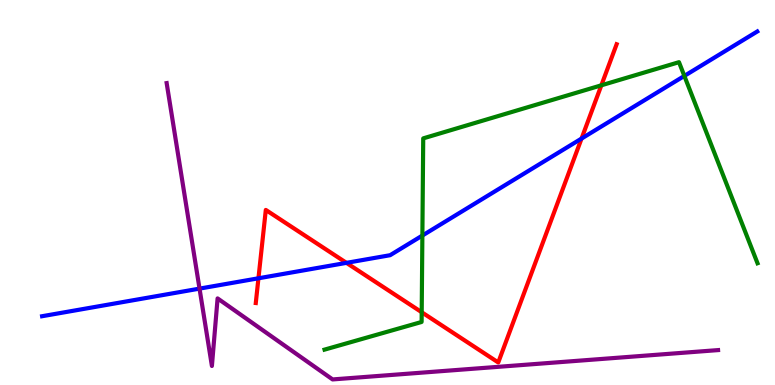[{'lines': ['blue', 'red'], 'intersections': [{'x': 3.33, 'y': 2.77}, {'x': 4.47, 'y': 3.17}, {'x': 7.5, 'y': 6.4}]}, {'lines': ['green', 'red'], 'intersections': [{'x': 5.44, 'y': 1.89}, {'x': 7.76, 'y': 7.78}]}, {'lines': ['purple', 'red'], 'intersections': []}, {'lines': ['blue', 'green'], 'intersections': [{'x': 5.45, 'y': 3.88}, {'x': 8.83, 'y': 8.03}]}, {'lines': ['blue', 'purple'], 'intersections': [{'x': 2.57, 'y': 2.5}]}, {'lines': ['green', 'purple'], 'intersections': []}]